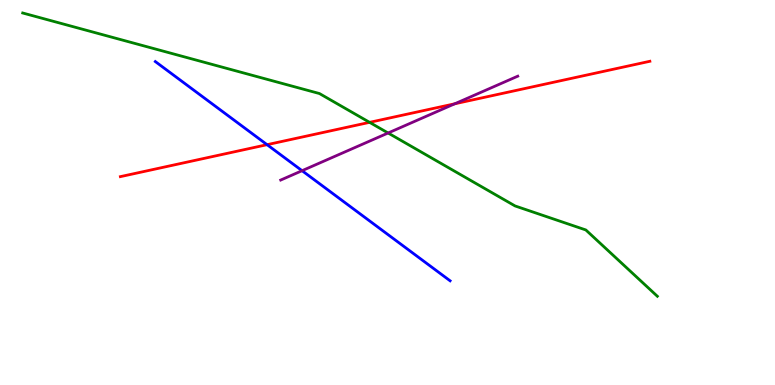[{'lines': ['blue', 'red'], 'intersections': [{'x': 3.45, 'y': 6.24}]}, {'lines': ['green', 'red'], 'intersections': [{'x': 4.77, 'y': 6.82}]}, {'lines': ['purple', 'red'], 'intersections': [{'x': 5.87, 'y': 7.3}]}, {'lines': ['blue', 'green'], 'intersections': []}, {'lines': ['blue', 'purple'], 'intersections': [{'x': 3.9, 'y': 5.57}]}, {'lines': ['green', 'purple'], 'intersections': [{'x': 5.01, 'y': 6.55}]}]